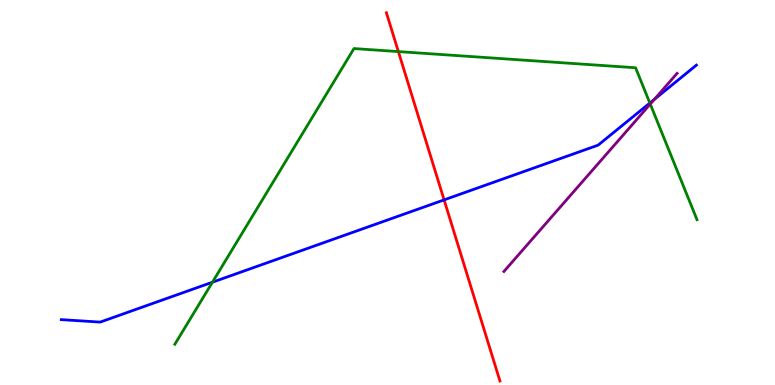[{'lines': ['blue', 'red'], 'intersections': [{'x': 5.73, 'y': 4.81}]}, {'lines': ['green', 'red'], 'intersections': [{'x': 5.14, 'y': 8.66}]}, {'lines': ['purple', 'red'], 'intersections': []}, {'lines': ['blue', 'green'], 'intersections': [{'x': 2.74, 'y': 2.67}, {'x': 8.39, 'y': 7.32}]}, {'lines': ['blue', 'purple'], 'intersections': [{'x': 8.44, 'y': 7.42}]}, {'lines': ['green', 'purple'], 'intersections': [{'x': 8.39, 'y': 7.3}]}]